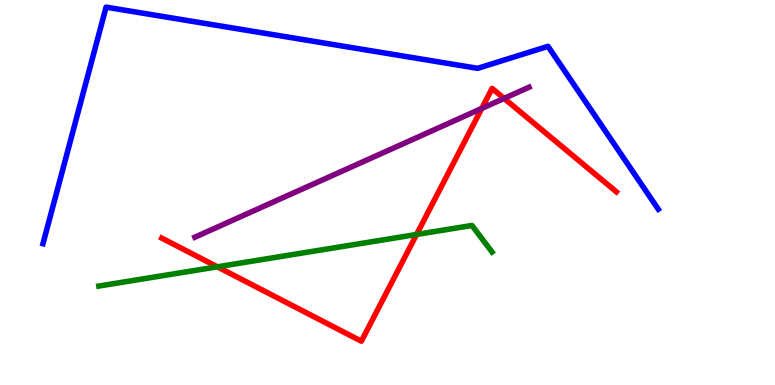[{'lines': ['blue', 'red'], 'intersections': []}, {'lines': ['green', 'red'], 'intersections': [{'x': 2.8, 'y': 3.07}, {'x': 5.38, 'y': 3.91}]}, {'lines': ['purple', 'red'], 'intersections': [{'x': 6.22, 'y': 7.18}, {'x': 6.5, 'y': 7.44}]}, {'lines': ['blue', 'green'], 'intersections': []}, {'lines': ['blue', 'purple'], 'intersections': []}, {'lines': ['green', 'purple'], 'intersections': []}]